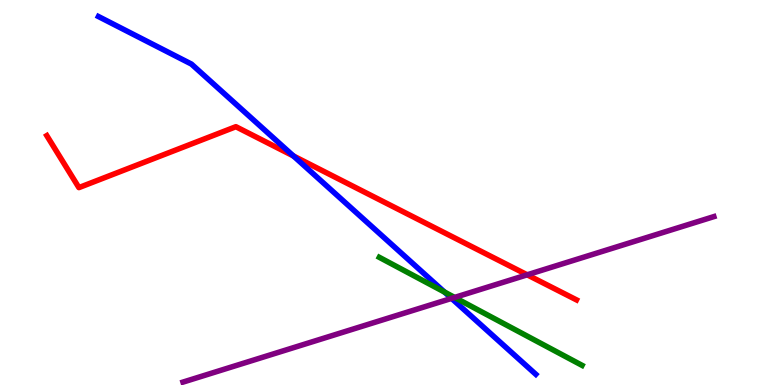[{'lines': ['blue', 'red'], 'intersections': [{'x': 3.79, 'y': 5.95}]}, {'lines': ['green', 'red'], 'intersections': []}, {'lines': ['purple', 'red'], 'intersections': [{'x': 6.8, 'y': 2.86}]}, {'lines': ['blue', 'green'], 'intersections': [{'x': 5.74, 'y': 2.41}]}, {'lines': ['blue', 'purple'], 'intersections': [{'x': 5.83, 'y': 2.25}]}, {'lines': ['green', 'purple'], 'intersections': [{'x': 5.87, 'y': 2.27}]}]